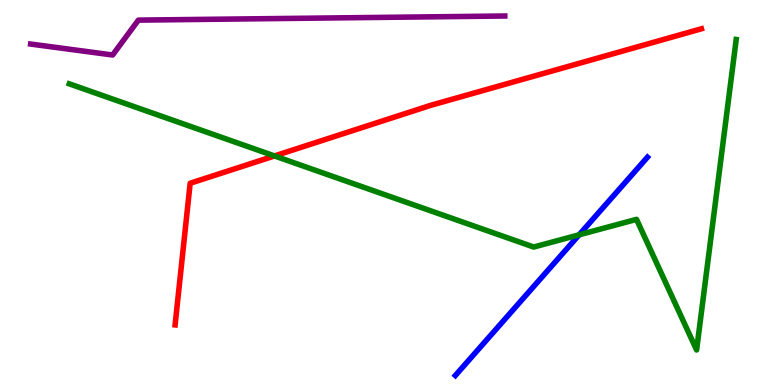[{'lines': ['blue', 'red'], 'intersections': []}, {'lines': ['green', 'red'], 'intersections': [{'x': 3.54, 'y': 5.95}]}, {'lines': ['purple', 'red'], 'intersections': []}, {'lines': ['blue', 'green'], 'intersections': [{'x': 7.47, 'y': 3.9}]}, {'lines': ['blue', 'purple'], 'intersections': []}, {'lines': ['green', 'purple'], 'intersections': []}]